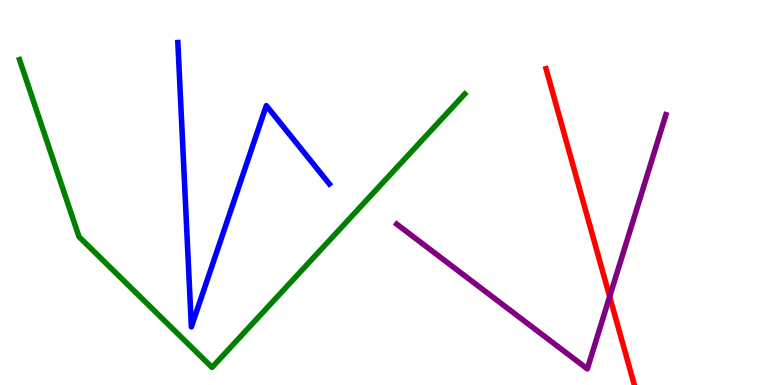[{'lines': ['blue', 'red'], 'intersections': []}, {'lines': ['green', 'red'], 'intersections': []}, {'lines': ['purple', 'red'], 'intersections': [{'x': 7.87, 'y': 2.3}]}, {'lines': ['blue', 'green'], 'intersections': []}, {'lines': ['blue', 'purple'], 'intersections': []}, {'lines': ['green', 'purple'], 'intersections': []}]